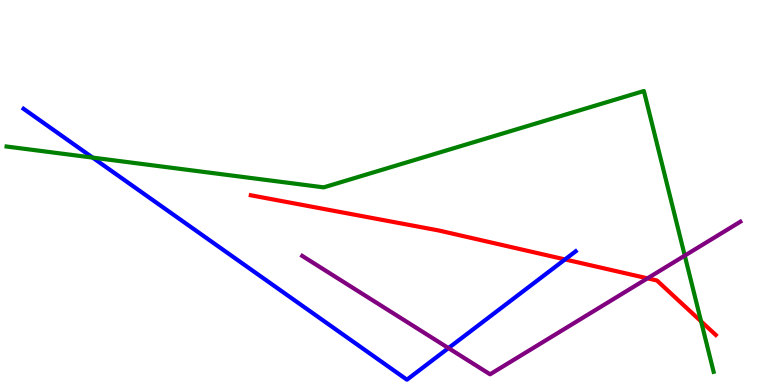[{'lines': ['blue', 'red'], 'intersections': [{'x': 7.29, 'y': 3.26}]}, {'lines': ['green', 'red'], 'intersections': [{'x': 9.05, 'y': 1.65}]}, {'lines': ['purple', 'red'], 'intersections': [{'x': 8.35, 'y': 2.77}]}, {'lines': ['blue', 'green'], 'intersections': [{'x': 1.2, 'y': 5.91}]}, {'lines': ['blue', 'purple'], 'intersections': [{'x': 5.79, 'y': 0.959}]}, {'lines': ['green', 'purple'], 'intersections': [{'x': 8.84, 'y': 3.36}]}]